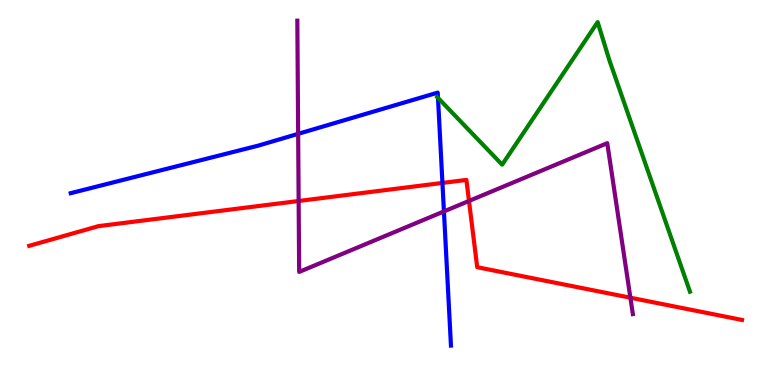[{'lines': ['blue', 'red'], 'intersections': [{'x': 5.71, 'y': 5.25}]}, {'lines': ['green', 'red'], 'intersections': []}, {'lines': ['purple', 'red'], 'intersections': [{'x': 3.85, 'y': 4.78}, {'x': 6.05, 'y': 4.78}, {'x': 8.13, 'y': 2.27}]}, {'lines': ['blue', 'green'], 'intersections': [{'x': 5.65, 'y': 7.46}]}, {'lines': ['blue', 'purple'], 'intersections': [{'x': 3.85, 'y': 6.52}, {'x': 5.73, 'y': 4.51}]}, {'lines': ['green', 'purple'], 'intersections': []}]